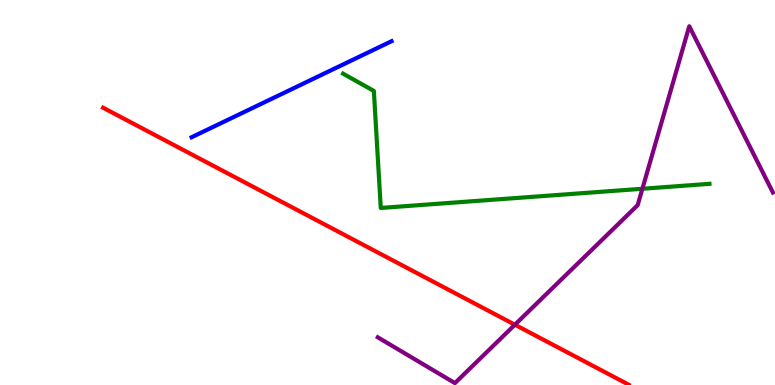[{'lines': ['blue', 'red'], 'intersections': []}, {'lines': ['green', 'red'], 'intersections': []}, {'lines': ['purple', 'red'], 'intersections': [{'x': 6.64, 'y': 1.57}]}, {'lines': ['blue', 'green'], 'intersections': []}, {'lines': ['blue', 'purple'], 'intersections': []}, {'lines': ['green', 'purple'], 'intersections': [{'x': 8.29, 'y': 5.1}]}]